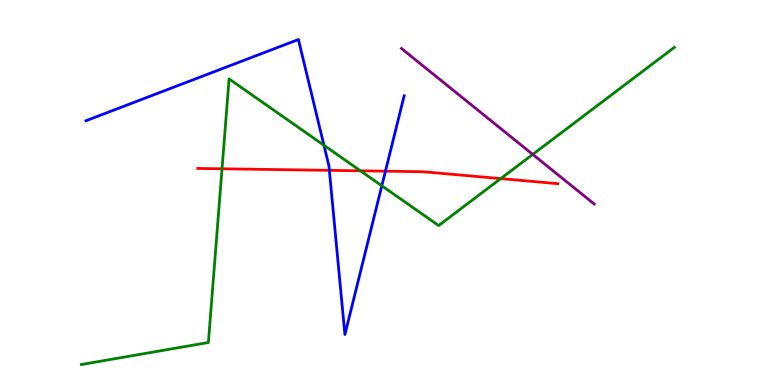[{'lines': ['blue', 'red'], 'intersections': [{'x': 4.25, 'y': 5.58}, {'x': 4.97, 'y': 5.55}]}, {'lines': ['green', 'red'], 'intersections': [{'x': 2.86, 'y': 5.62}, {'x': 4.65, 'y': 5.56}, {'x': 6.46, 'y': 5.36}]}, {'lines': ['purple', 'red'], 'intersections': []}, {'lines': ['blue', 'green'], 'intersections': [{'x': 4.18, 'y': 6.23}, {'x': 4.93, 'y': 5.17}]}, {'lines': ['blue', 'purple'], 'intersections': []}, {'lines': ['green', 'purple'], 'intersections': [{'x': 6.87, 'y': 5.99}]}]